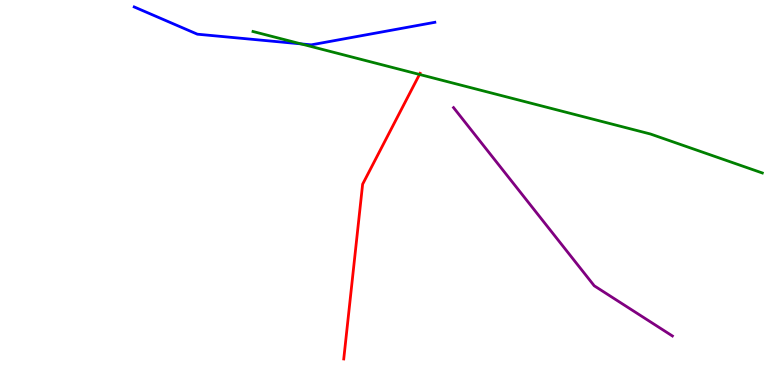[{'lines': ['blue', 'red'], 'intersections': []}, {'lines': ['green', 'red'], 'intersections': [{'x': 5.41, 'y': 8.07}]}, {'lines': ['purple', 'red'], 'intersections': []}, {'lines': ['blue', 'green'], 'intersections': [{'x': 3.88, 'y': 8.86}]}, {'lines': ['blue', 'purple'], 'intersections': []}, {'lines': ['green', 'purple'], 'intersections': []}]